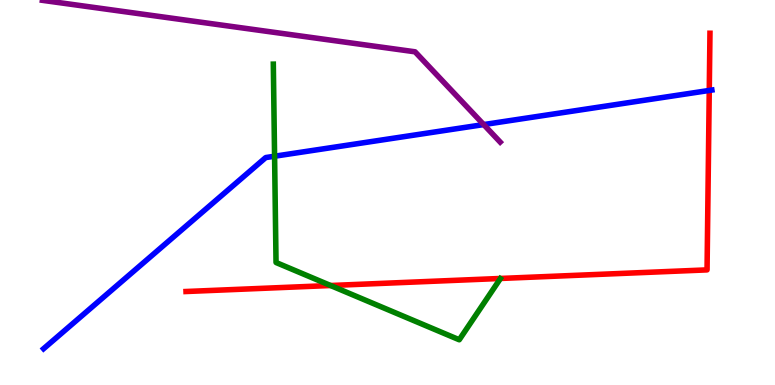[{'lines': ['blue', 'red'], 'intersections': [{'x': 9.15, 'y': 7.65}]}, {'lines': ['green', 'red'], 'intersections': [{'x': 4.27, 'y': 2.58}]}, {'lines': ['purple', 'red'], 'intersections': []}, {'lines': ['blue', 'green'], 'intersections': [{'x': 3.54, 'y': 5.94}]}, {'lines': ['blue', 'purple'], 'intersections': [{'x': 6.24, 'y': 6.76}]}, {'lines': ['green', 'purple'], 'intersections': []}]